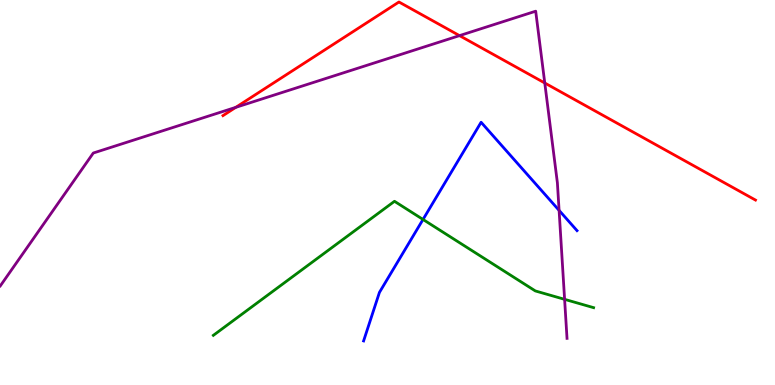[{'lines': ['blue', 'red'], 'intersections': []}, {'lines': ['green', 'red'], 'intersections': []}, {'lines': ['purple', 'red'], 'intersections': [{'x': 3.04, 'y': 7.21}, {'x': 5.93, 'y': 9.07}, {'x': 7.03, 'y': 7.84}]}, {'lines': ['blue', 'green'], 'intersections': [{'x': 5.46, 'y': 4.3}]}, {'lines': ['blue', 'purple'], 'intersections': [{'x': 7.21, 'y': 4.54}]}, {'lines': ['green', 'purple'], 'intersections': [{'x': 7.29, 'y': 2.23}]}]